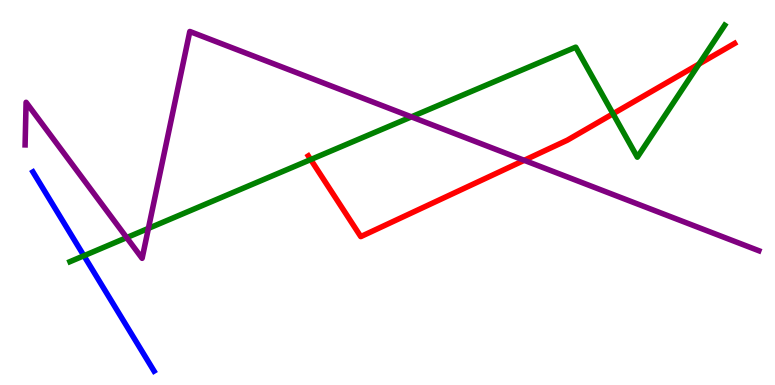[{'lines': ['blue', 'red'], 'intersections': []}, {'lines': ['green', 'red'], 'intersections': [{'x': 4.01, 'y': 5.86}, {'x': 7.91, 'y': 7.05}, {'x': 9.02, 'y': 8.34}]}, {'lines': ['purple', 'red'], 'intersections': [{'x': 6.76, 'y': 5.84}]}, {'lines': ['blue', 'green'], 'intersections': [{'x': 1.08, 'y': 3.36}]}, {'lines': ['blue', 'purple'], 'intersections': []}, {'lines': ['green', 'purple'], 'intersections': [{'x': 1.63, 'y': 3.83}, {'x': 1.92, 'y': 4.07}, {'x': 5.31, 'y': 6.96}]}]